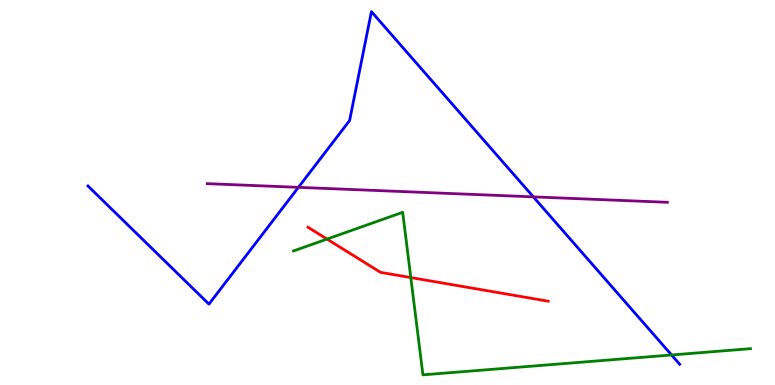[{'lines': ['blue', 'red'], 'intersections': []}, {'lines': ['green', 'red'], 'intersections': [{'x': 4.22, 'y': 3.79}, {'x': 5.3, 'y': 2.79}]}, {'lines': ['purple', 'red'], 'intersections': []}, {'lines': ['blue', 'green'], 'intersections': [{'x': 8.67, 'y': 0.78}]}, {'lines': ['blue', 'purple'], 'intersections': [{'x': 3.85, 'y': 5.13}, {'x': 6.88, 'y': 4.89}]}, {'lines': ['green', 'purple'], 'intersections': []}]